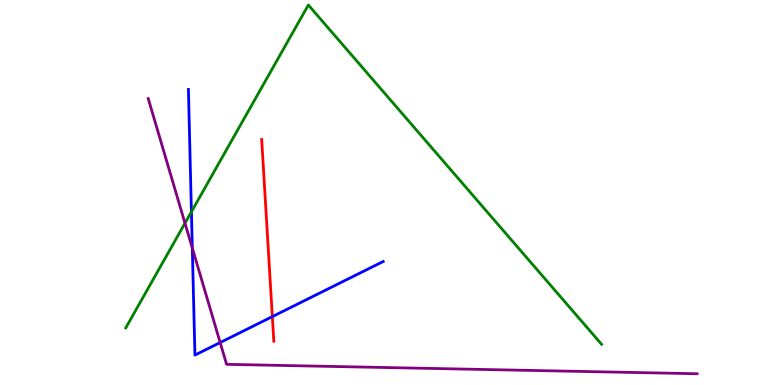[{'lines': ['blue', 'red'], 'intersections': [{'x': 3.51, 'y': 1.78}]}, {'lines': ['green', 'red'], 'intersections': []}, {'lines': ['purple', 'red'], 'intersections': []}, {'lines': ['blue', 'green'], 'intersections': [{'x': 2.47, 'y': 4.5}]}, {'lines': ['blue', 'purple'], 'intersections': [{'x': 2.48, 'y': 3.56}, {'x': 2.84, 'y': 1.1}]}, {'lines': ['green', 'purple'], 'intersections': [{'x': 2.39, 'y': 4.2}]}]